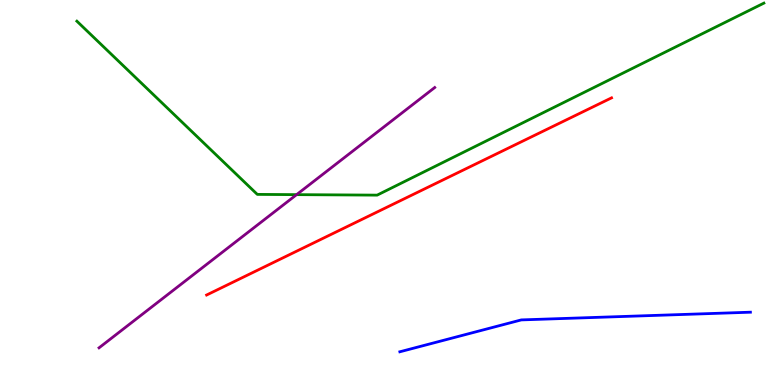[{'lines': ['blue', 'red'], 'intersections': []}, {'lines': ['green', 'red'], 'intersections': []}, {'lines': ['purple', 'red'], 'intersections': []}, {'lines': ['blue', 'green'], 'intersections': []}, {'lines': ['blue', 'purple'], 'intersections': []}, {'lines': ['green', 'purple'], 'intersections': [{'x': 3.83, 'y': 4.94}]}]